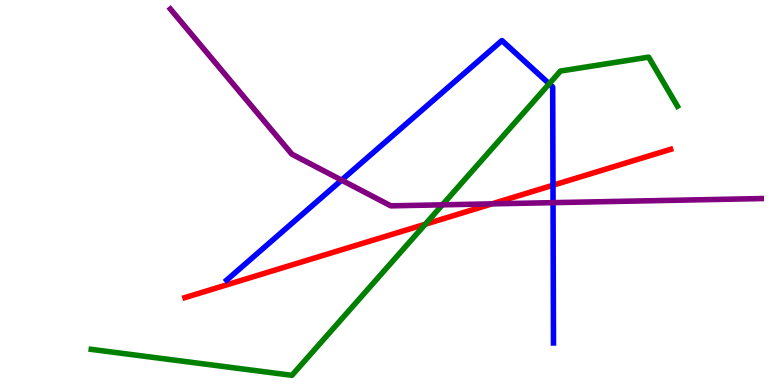[{'lines': ['blue', 'red'], 'intersections': [{'x': 7.14, 'y': 5.19}]}, {'lines': ['green', 'red'], 'intersections': [{'x': 5.49, 'y': 4.18}]}, {'lines': ['purple', 'red'], 'intersections': [{'x': 6.35, 'y': 4.71}]}, {'lines': ['blue', 'green'], 'intersections': [{'x': 7.09, 'y': 7.82}]}, {'lines': ['blue', 'purple'], 'intersections': [{'x': 4.41, 'y': 5.32}, {'x': 7.14, 'y': 4.74}]}, {'lines': ['green', 'purple'], 'intersections': [{'x': 5.71, 'y': 4.68}]}]